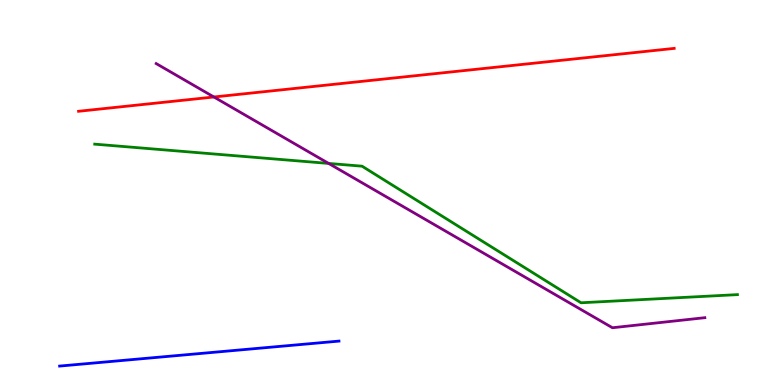[{'lines': ['blue', 'red'], 'intersections': []}, {'lines': ['green', 'red'], 'intersections': []}, {'lines': ['purple', 'red'], 'intersections': [{'x': 2.76, 'y': 7.48}]}, {'lines': ['blue', 'green'], 'intersections': []}, {'lines': ['blue', 'purple'], 'intersections': []}, {'lines': ['green', 'purple'], 'intersections': [{'x': 4.24, 'y': 5.75}]}]